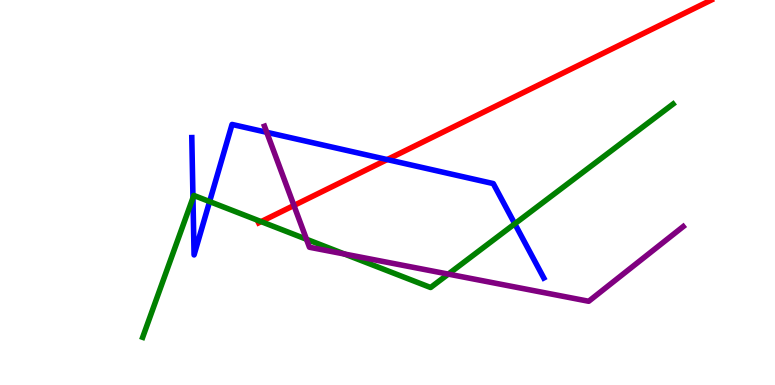[{'lines': ['blue', 'red'], 'intersections': [{'x': 5.0, 'y': 5.86}]}, {'lines': ['green', 'red'], 'intersections': [{'x': 3.37, 'y': 4.24}]}, {'lines': ['purple', 'red'], 'intersections': [{'x': 3.79, 'y': 4.66}]}, {'lines': ['blue', 'green'], 'intersections': [{'x': 2.49, 'y': 4.86}, {'x': 2.7, 'y': 4.76}, {'x': 6.64, 'y': 4.19}]}, {'lines': ['blue', 'purple'], 'intersections': [{'x': 3.44, 'y': 6.56}]}, {'lines': ['green', 'purple'], 'intersections': [{'x': 3.95, 'y': 3.79}, {'x': 4.45, 'y': 3.4}, {'x': 5.78, 'y': 2.88}]}]